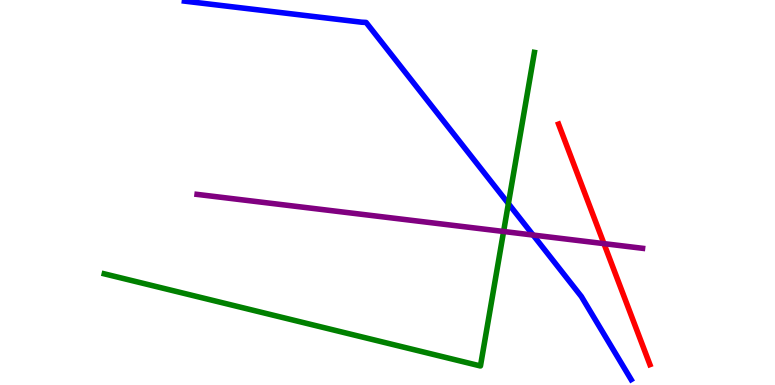[{'lines': ['blue', 'red'], 'intersections': []}, {'lines': ['green', 'red'], 'intersections': []}, {'lines': ['purple', 'red'], 'intersections': [{'x': 7.79, 'y': 3.67}]}, {'lines': ['blue', 'green'], 'intersections': [{'x': 6.56, 'y': 4.71}]}, {'lines': ['blue', 'purple'], 'intersections': [{'x': 6.88, 'y': 3.89}]}, {'lines': ['green', 'purple'], 'intersections': [{'x': 6.5, 'y': 3.99}]}]